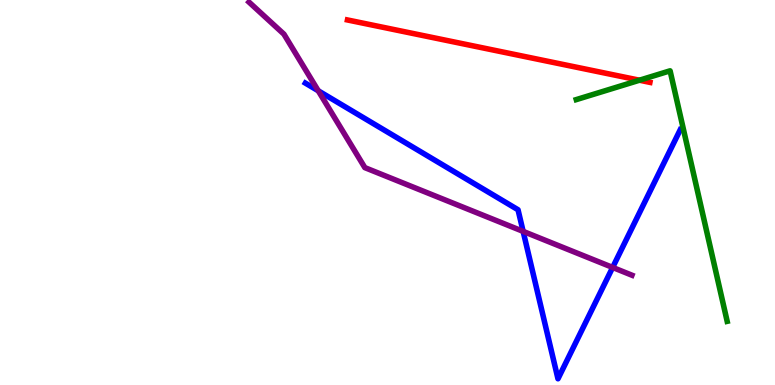[{'lines': ['blue', 'red'], 'intersections': []}, {'lines': ['green', 'red'], 'intersections': [{'x': 8.25, 'y': 7.92}]}, {'lines': ['purple', 'red'], 'intersections': []}, {'lines': ['blue', 'green'], 'intersections': []}, {'lines': ['blue', 'purple'], 'intersections': [{'x': 4.11, 'y': 7.64}, {'x': 6.75, 'y': 3.99}, {'x': 7.91, 'y': 3.05}]}, {'lines': ['green', 'purple'], 'intersections': []}]